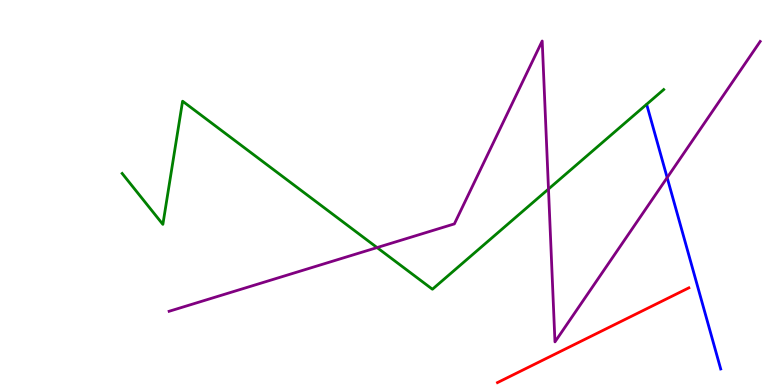[{'lines': ['blue', 'red'], 'intersections': []}, {'lines': ['green', 'red'], 'intersections': []}, {'lines': ['purple', 'red'], 'intersections': []}, {'lines': ['blue', 'green'], 'intersections': []}, {'lines': ['blue', 'purple'], 'intersections': [{'x': 8.61, 'y': 5.39}]}, {'lines': ['green', 'purple'], 'intersections': [{'x': 4.87, 'y': 3.57}, {'x': 7.08, 'y': 5.09}]}]